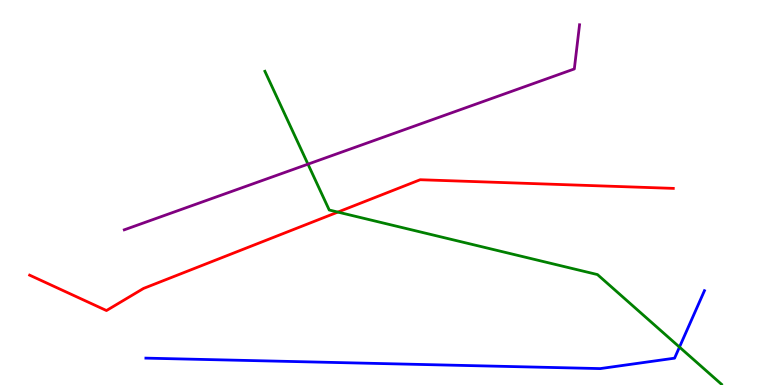[{'lines': ['blue', 'red'], 'intersections': []}, {'lines': ['green', 'red'], 'intersections': [{'x': 4.36, 'y': 4.49}]}, {'lines': ['purple', 'red'], 'intersections': []}, {'lines': ['blue', 'green'], 'intersections': [{'x': 8.77, 'y': 0.985}]}, {'lines': ['blue', 'purple'], 'intersections': []}, {'lines': ['green', 'purple'], 'intersections': [{'x': 3.97, 'y': 5.74}]}]